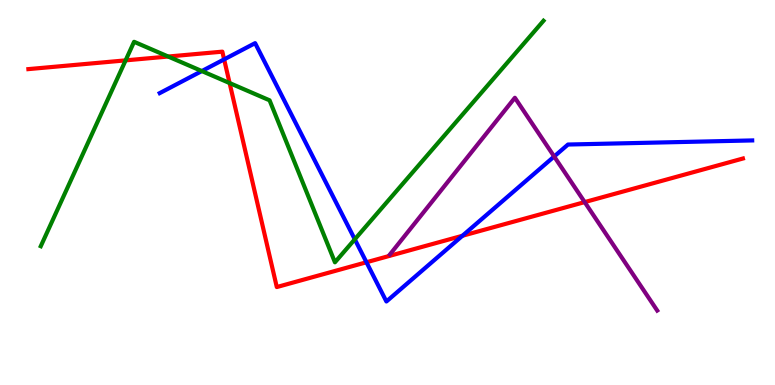[{'lines': ['blue', 'red'], 'intersections': [{'x': 2.89, 'y': 8.46}, {'x': 4.73, 'y': 3.19}, {'x': 5.97, 'y': 3.88}]}, {'lines': ['green', 'red'], 'intersections': [{'x': 1.62, 'y': 8.43}, {'x': 2.17, 'y': 8.53}, {'x': 2.96, 'y': 7.84}]}, {'lines': ['purple', 'red'], 'intersections': [{'x': 7.54, 'y': 4.75}]}, {'lines': ['blue', 'green'], 'intersections': [{'x': 2.6, 'y': 8.15}, {'x': 4.58, 'y': 3.78}]}, {'lines': ['blue', 'purple'], 'intersections': [{'x': 7.15, 'y': 5.94}]}, {'lines': ['green', 'purple'], 'intersections': []}]